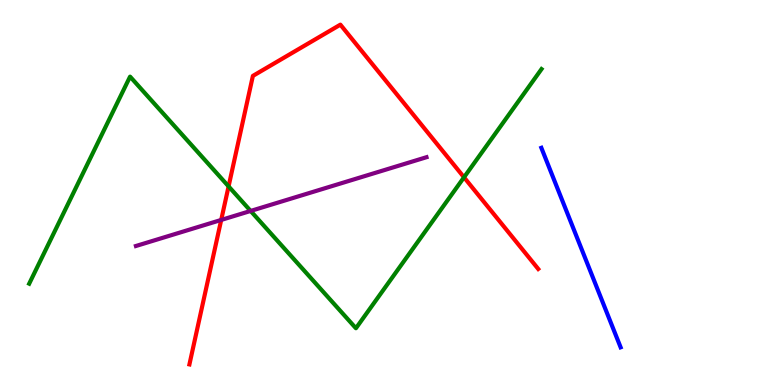[{'lines': ['blue', 'red'], 'intersections': []}, {'lines': ['green', 'red'], 'intersections': [{'x': 2.95, 'y': 5.16}, {'x': 5.99, 'y': 5.39}]}, {'lines': ['purple', 'red'], 'intersections': [{'x': 2.85, 'y': 4.29}]}, {'lines': ['blue', 'green'], 'intersections': []}, {'lines': ['blue', 'purple'], 'intersections': []}, {'lines': ['green', 'purple'], 'intersections': [{'x': 3.23, 'y': 4.52}]}]